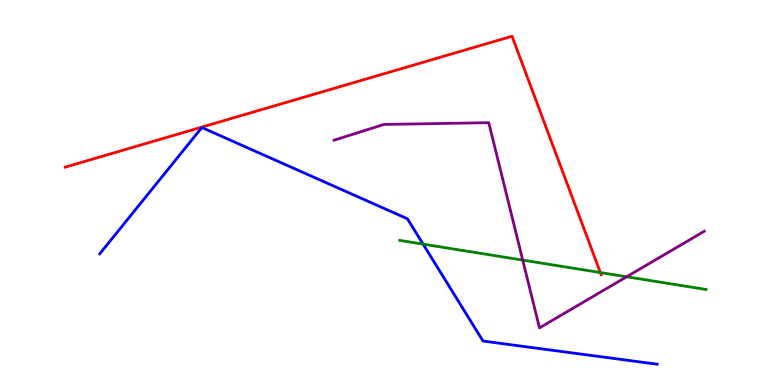[{'lines': ['blue', 'red'], 'intersections': []}, {'lines': ['green', 'red'], 'intersections': [{'x': 7.75, 'y': 2.92}]}, {'lines': ['purple', 'red'], 'intersections': []}, {'lines': ['blue', 'green'], 'intersections': [{'x': 5.46, 'y': 3.66}]}, {'lines': ['blue', 'purple'], 'intersections': []}, {'lines': ['green', 'purple'], 'intersections': [{'x': 6.74, 'y': 3.24}, {'x': 8.09, 'y': 2.81}]}]